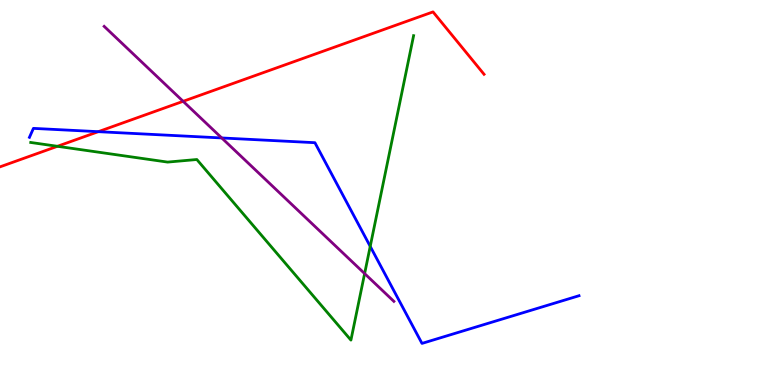[{'lines': ['blue', 'red'], 'intersections': [{'x': 1.27, 'y': 6.58}]}, {'lines': ['green', 'red'], 'intersections': [{'x': 0.741, 'y': 6.2}]}, {'lines': ['purple', 'red'], 'intersections': [{'x': 2.36, 'y': 7.37}]}, {'lines': ['blue', 'green'], 'intersections': [{'x': 4.78, 'y': 3.6}]}, {'lines': ['blue', 'purple'], 'intersections': [{'x': 2.86, 'y': 6.42}]}, {'lines': ['green', 'purple'], 'intersections': [{'x': 4.7, 'y': 2.89}]}]